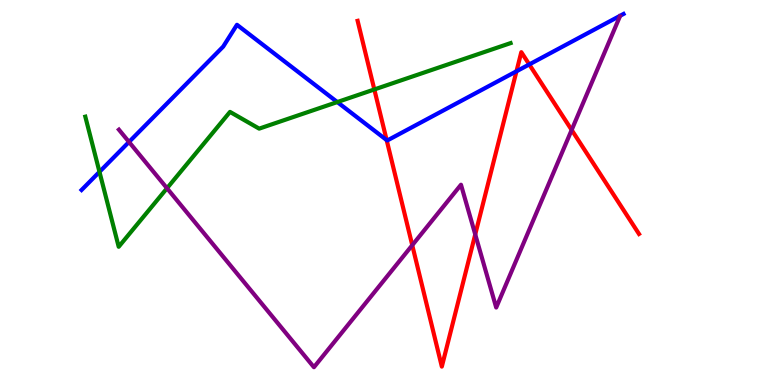[{'lines': ['blue', 'red'], 'intersections': [{'x': 4.99, 'y': 6.36}, {'x': 6.66, 'y': 8.15}, {'x': 6.83, 'y': 8.33}]}, {'lines': ['green', 'red'], 'intersections': [{'x': 4.83, 'y': 7.68}]}, {'lines': ['purple', 'red'], 'intersections': [{'x': 5.32, 'y': 3.63}, {'x': 6.13, 'y': 3.91}, {'x': 7.38, 'y': 6.62}]}, {'lines': ['blue', 'green'], 'intersections': [{'x': 1.28, 'y': 5.54}, {'x': 4.35, 'y': 7.35}]}, {'lines': ['blue', 'purple'], 'intersections': [{'x': 1.66, 'y': 6.31}]}, {'lines': ['green', 'purple'], 'intersections': [{'x': 2.15, 'y': 5.11}]}]